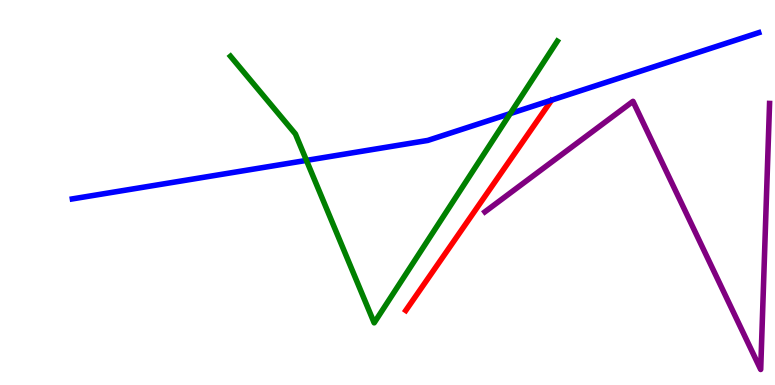[{'lines': ['blue', 'red'], 'intersections': []}, {'lines': ['green', 'red'], 'intersections': []}, {'lines': ['purple', 'red'], 'intersections': []}, {'lines': ['blue', 'green'], 'intersections': [{'x': 3.95, 'y': 5.83}, {'x': 6.58, 'y': 7.05}]}, {'lines': ['blue', 'purple'], 'intersections': []}, {'lines': ['green', 'purple'], 'intersections': []}]